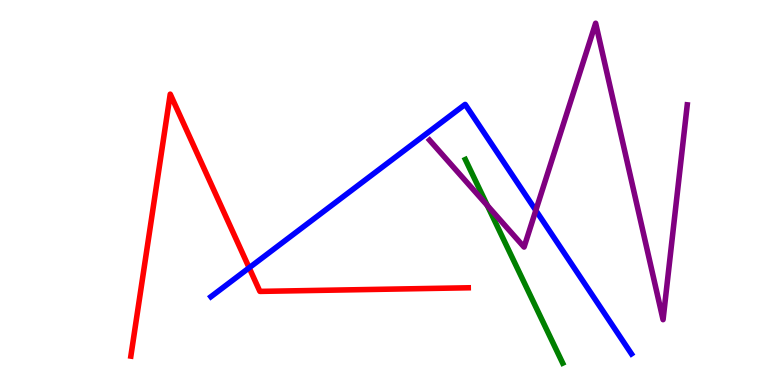[{'lines': ['blue', 'red'], 'intersections': [{'x': 3.21, 'y': 3.04}]}, {'lines': ['green', 'red'], 'intersections': []}, {'lines': ['purple', 'red'], 'intersections': []}, {'lines': ['blue', 'green'], 'intersections': []}, {'lines': ['blue', 'purple'], 'intersections': [{'x': 6.91, 'y': 4.54}]}, {'lines': ['green', 'purple'], 'intersections': [{'x': 6.29, 'y': 4.66}]}]